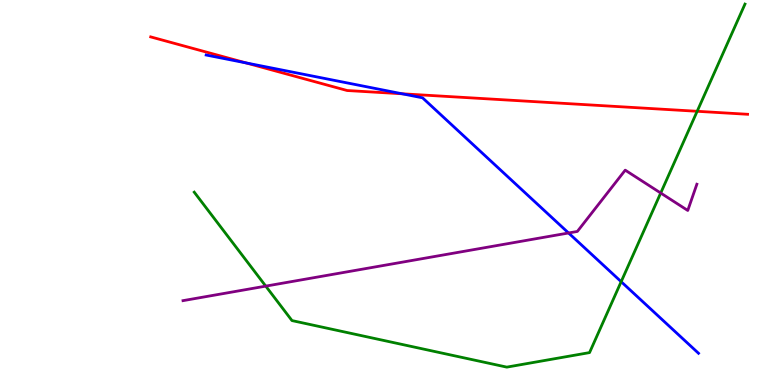[{'lines': ['blue', 'red'], 'intersections': [{'x': 3.17, 'y': 8.37}, {'x': 5.19, 'y': 7.56}]}, {'lines': ['green', 'red'], 'intersections': [{'x': 9.0, 'y': 7.11}]}, {'lines': ['purple', 'red'], 'intersections': []}, {'lines': ['blue', 'green'], 'intersections': [{'x': 8.02, 'y': 2.68}]}, {'lines': ['blue', 'purple'], 'intersections': [{'x': 7.34, 'y': 3.95}]}, {'lines': ['green', 'purple'], 'intersections': [{'x': 3.43, 'y': 2.57}, {'x': 8.53, 'y': 4.99}]}]